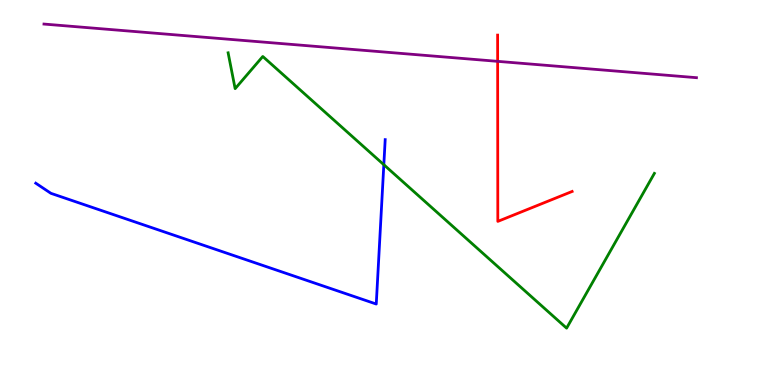[{'lines': ['blue', 'red'], 'intersections': []}, {'lines': ['green', 'red'], 'intersections': []}, {'lines': ['purple', 'red'], 'intersections': [{'x': 6.42, 'y': 8.41}]}, {'lines': ['blue', 'green'], 'intersections': [{'x': 4.95, 'y': 5.72}]}, {'lines': ['blue', 'purple'], 'intersections': []}, {'lines': ['green', 'purple'], 'intersections': []}]